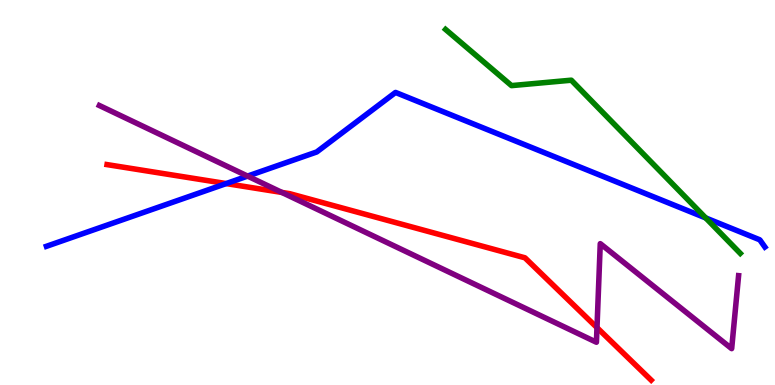[{'lines': ['blue', 'red'], 'intersections': [{'x': 2.92, 'y': 5.23}]}, {'lines': ['green', 'red'], 'intersections': []}, {'lines': ['purple', 'red'], 'intersections': [{'x': 3.64, 'y': 5.0}, {'x': 7.7, 'y': 1.49}]}, {'lines': ['blue', 'green'], 'intersections': [{'x': 9.11, 'y': 4.34}]}, {'lines': ['blue', 'purple'], 'intersections': [{'x': 3.19, 'y': 5.43}]}, {'lines': ['green', 'purple'], 'intersections': []}]